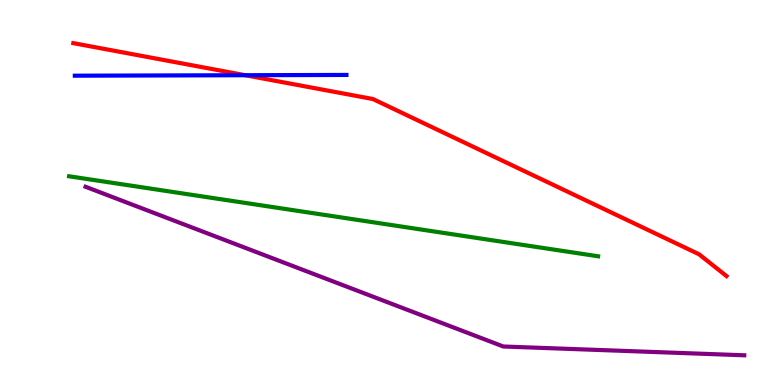[{'lines': ['blue', 'red'], 'intersections': [{'x': 3.16, 'y': 8.05}]}, {'lines': ['green', 'red'], 'intersections': []}, {'lines': ['purple', 'red'], 'intersections': []}, {'lines': ['blue', 'green'], 'intersections': []}, {'lines': ['blue', 'purple'], 'intersections': []}, {'lines': ['green', 'purple'], 'intersections': []}]